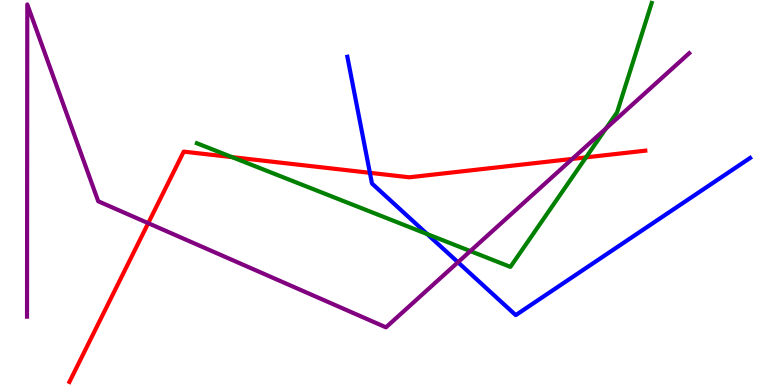[{'lines': ['blue', 'red'], 'intersections': [{'x': 4.77, 'y': 5.51}]}, {'lines': ['green', 'red'], 'intersections': [{'x': 2.99, 'y': 5.92}, {'x': 7.56, 'y': 5.91}]}, {'lines': ['purple', 'red'], 'intersections': [{'x': 1.91, 'y': 4.2}, {'x': 7.38, 'y': 5.87}]}, {'lines': ['blue', 'green'], 'intersections': [{'x': 5.51, 'y': 3.92}]}, {'lines': ['blue', 'purple'], 'intersections': [{'x': 5.91, 'y': 3.19}]}, {'lines': ['green', 'purple'], 'intersections': [{'x': 6.07, 'y': 3.48}, {'x': 7.82, 'y': 6.66}]}]